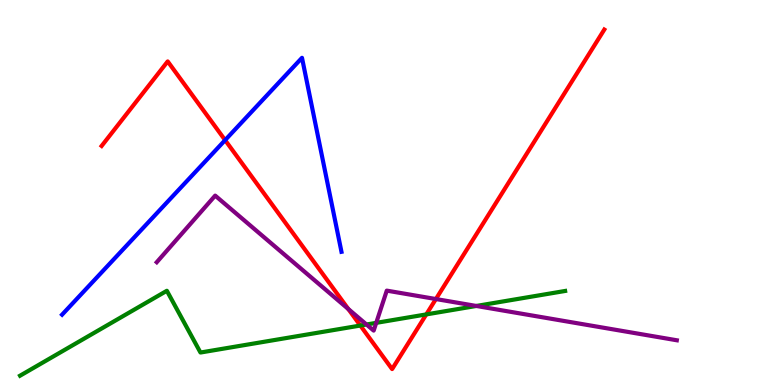[{'lines': ['blue', 'red'], 'intersections': [{'x': 2.9, 'y': 6.36}]}, {'lines': ['green', 'red'], 'intersections': [{'x': 4.65, 'y': 1.54}, {'x': 5.5, 'y': 1.83}]}, {'lines': ['purple', 'red'], 'intersections': [{'x': 4.49, 'y': 1.97}, {'x': 5.62, 'y': 2.23}]}, {'lines': ['blue', 'green'], 'intersections': []}, {'lines': ['blue', 'purple'], 'intersections': []}, {'lines': ['green', 'purple'], 'intersections': [{'x': 4.73, 'y': 1.57}, {'x': 4.85, 'y': 1.61}, {'x': 6.15, 'y': 2.05}]}]